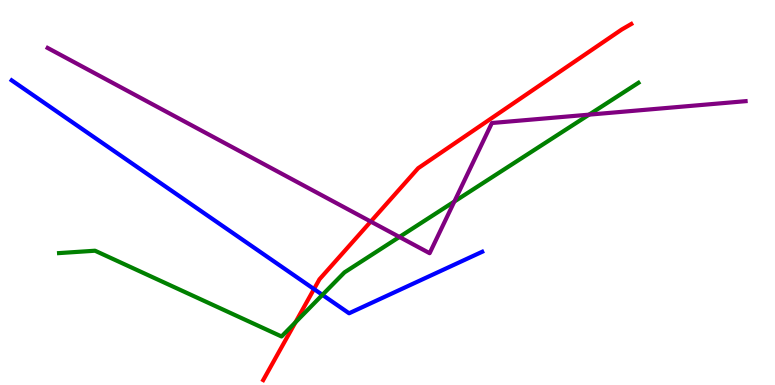[{'lines': ['blue', 'red'], 'intersections': [{'x': 4.05, 'y': 2.49}]}, {'lines': ['green', 'red'], 'intersections': [{'x': 3.81, 'y': 1.63}]}, {'lines': ['purple', 'red'], 'intersections': [{'x': 4.78, 'y': 4.25}]}, {'lines': ['blue', 'green'], 'intersections': [{'x': 4.16, 'y': 2.34}]}, {'lines': ['blue', 'purple'], 'intersections': []}, {'lines': ['green', 'purple'], 'intersections': [{'x': 5.15, 'y': 3.85}, {'x': 5.86, 'y': 4.77}, {'x': 7.6, 'y': 7.02}]}]